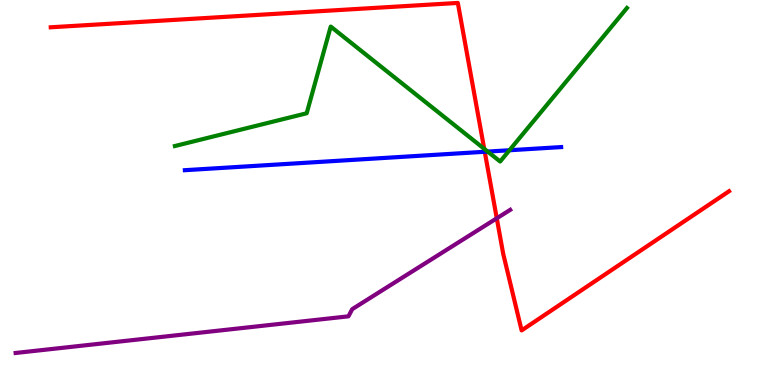[{'lines': ['blue', 'red'], 'intersections': [{'x': 6.25, 'y': 6.06}]}, {'lines': ['green', 'red'], 'intersections': [{'x': 6.25, 'y': 6.13}]}, {'lines': ['purple', 'red'], 'intersections': [{'x': 6.41, 'y': 4.33}]}, {'lines': ['blue', 'green'], 'intersections': [{'x': 6.29, 'y': 6.06}, {'x': 6.57, 'y': 6.1}]}, {'lines': ['blue', 'purple'], 'intersections': []}, {'lines': ['green', 'purple'], 'intersections': []}]